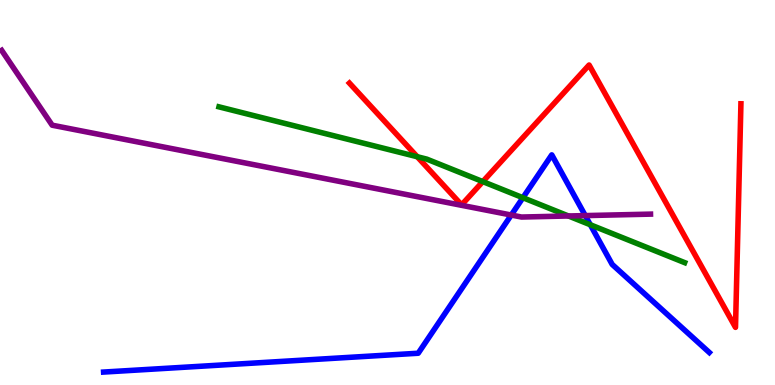[{'lines': ['blue', 'red'], 'intersections': []}, {'lines': ['green', 'red'], 'intersections': [{'x': 5.38, 'y': 5.93}, {'x': 6.23, 'y': 5.28}]}, {'lines': ['purple', 'red'], 'intersections': []}, {'lines': ['blue', 'green'], 'intersections': [{'x': 6.75, 'y': 4.86}, {'x': 7.62, 'y': 4.16}]}, {'lines': ['blue', 'purple'], 'intersections': [{'x': 6.6, 'y': 4.41}, {'x': 7.55, 'y': 4.4}]}, {'lines': ['green', 'purple'], 'intersections': [{'x': 7.33, 'y': 4.39}]}]